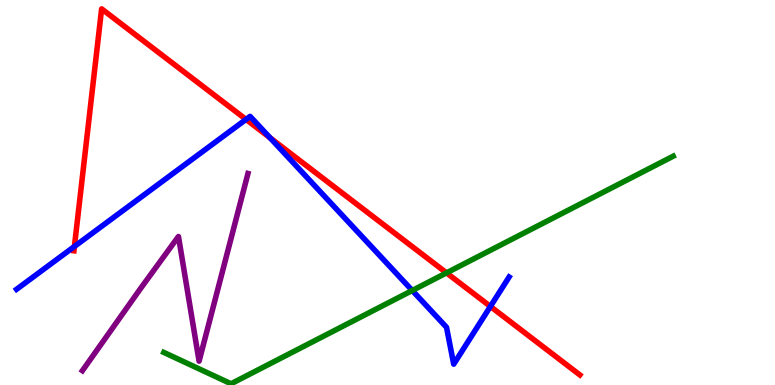[{'lines': ['blue', 'red'], 'intersections': [{'x': 0.96, 'y': 3.6}, {'x': 3.17, 'y': 6.9}, {'x': 3.48, 'y': 6.42}, {'x': 6.33, 'y': 2.04}]}, {'lines': ['green', 'red'], 'intersections': [{'x': 5.76, 'y': 2.91}]}, {'lines': ['purple', 'red'], 'intersections': []}, {'lines': ['blue', 'green'], 'intersections': [{'x': 5.32, 'y': 2.45}]}, {'lines': ['blue', 'purple'], 'intersections': []}, {'lines': ['green', 'purple'], 'intersections': []}]